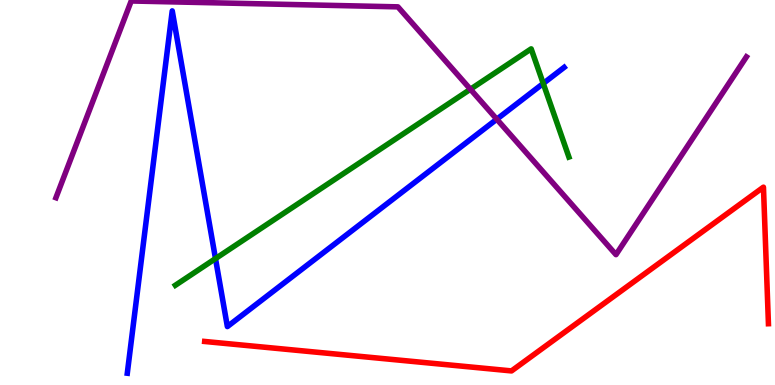[{'lines': ['blue', 'red'], 'intersections': []}, {'lines': ['green', 'red'], 'intersections': []}, {'lines': ['purple', 'red'], 'intersections': []}, {'lines': ['blue', 'green'], 'intersections': [{'x': 2.78, 'y': 3.28}, {'x': 7.01, 'y': 7.83}]}, {'lines': ['blue', 'purple'], 'intersections': [{'x': 6.41, 'y': 6.9}]}, {'lines': ['green', 'purple'], 'intersections': [{'x': 6.07, 'y': 7.68}]}]